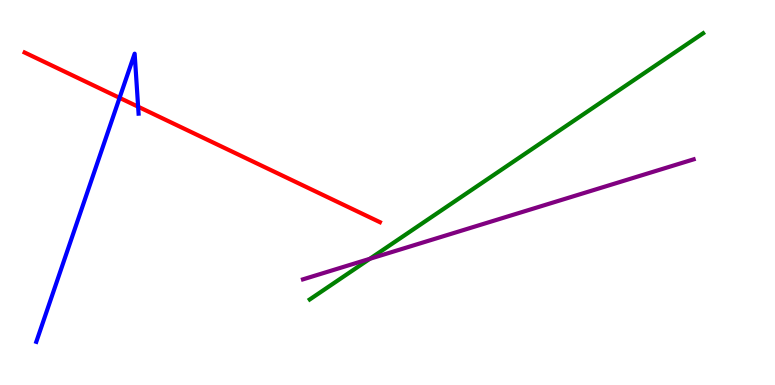[{'lines': ['blue', 'red'], 'intersections': [{'x': 1.54, 'y': 7.46}, {'x': 1.78, 'y': 7.23}]}, {'lines': ['green', 'red'], 'intersections': []}, {'lines': ['purple', 'red'], 'intersections': []}, {'lines': ['blue', 'green'], 'intersections': []}, {'lines': ['blue', 'purple'], 'intersections': []}, {'lines': ['green', 'purple'], 'intersections': [{'x': 4.77, 'y': 3.28}]}]